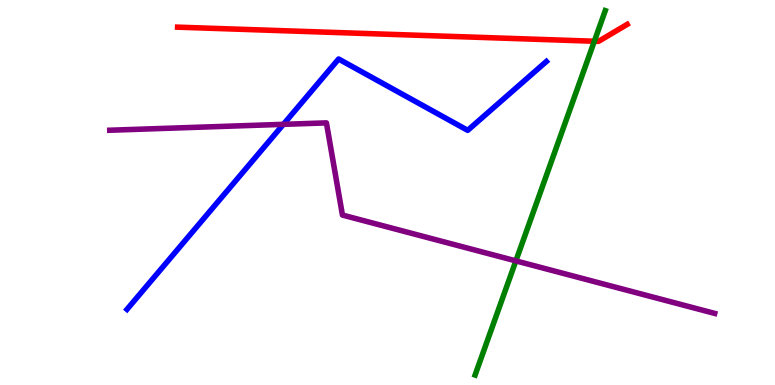[{'lines': ['blue', 'red'], 'intersections': []}, {'lines': ['green', 'red'], 'intersections': [{'x': 7.67, 'y': 8.93}]}, {'lines': ['purple', 'red'], 'intersections': []}, {'lines': ['blue', 'green'], 'intersections': []}, {'lines': ['blue', 'purple'], 'intersections': [{'x': 3.66, 'y': 6.77}]}, {'lines': ['green', 'purple'], 'intersections': [{'x': 6.66, 'y': 3.22}]}]